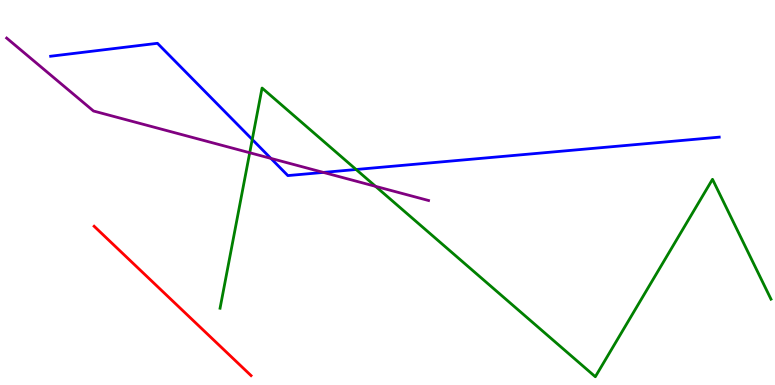[{'lines': ['blue', 'red'], 'intersections': []}, {'lines': ['green', 'red'], 'intersections': []}, {'lines': ['purple', 'red'], 'intersections': []}, {'lines': ['blue', 'green'], 'intersections': [{'x': 3.25, 'y': 6.38}, {'x': 4.59, 'y': 5.6}]}, {'lines': ['blue', 'purple'], 'intersections': [{'x': 3.5, 'y': 5.89}, {'x': 4.17, 'y': 5.52}]}, {'lines': ['green', 'purple'], 'intersections': [{'x': 3.22, 'y': 6.03}, {'x': 4.85, 'y': 5.16}]}]